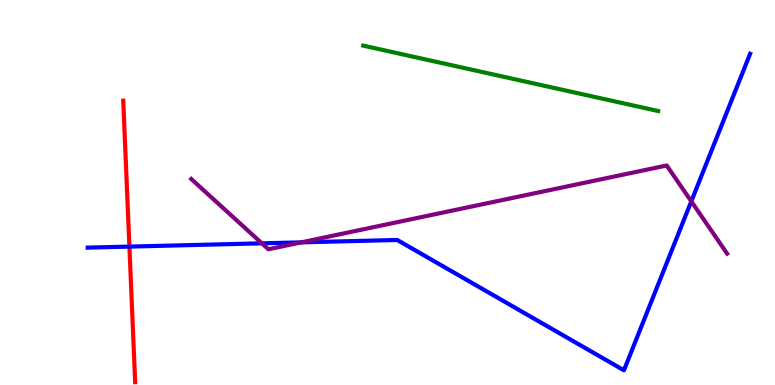[{'lines': ['blue', 'red'], 'intersections': [{'x': 1.67, 'y': 3.59}]}, {'lines': ['green', 'red'], 'intersections': []}, {'lines': ['purple', 'red'], 'intersections': []}, {'lines': ['blue', 'green'], 'intersections': []}, {'lines': ['blue', 'purple'], 'intersections': [{'x': 3.38, 'y': 3.68}, {'x': 3.89, 'y': 3.71}, {'x': 8.92, 'y': 4.77}]}, {'lines': ['green', 'purple'], 'intersections': []}]